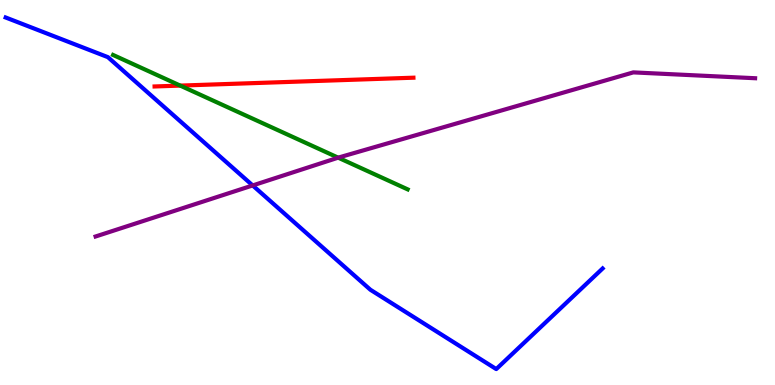[{'lines': ['blue', 'red'], 'intersections': []}, {'lines': ['green', 'red'], 'intersections': [{'x': 2.33, 'y': 7.78}]}, {'lines': ['purple', 'red'], 'intersections': []}, {'lines': ['blue', 'green'], 'intersections': []}, {'lines': ['blue', 'purple'], 'intersections': [{'x': 3.26, 'y': 5.18}]}, {'lines': ['green', 'purple'], 'intersections': [{'x': 4.36, 'y': 5.9}]}]